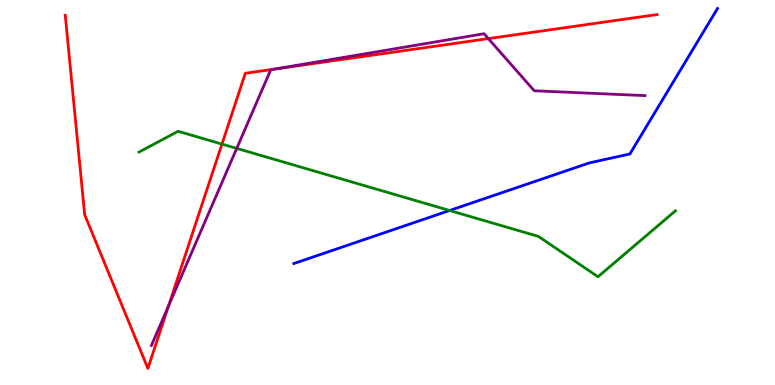[{'lines': ['blue', 'red'], 'intersections': []}, {'lines': ['green', 'red'], 'intersections': [{'x': 2.86, 'y': 6.26}]}, {'lines': ['purple', 'red'], 'intersections': [{'x': 2.17, 'y': 2.05}, {'x': 3.52, 'y': 8.2}, {'x': 6.3, 'y': 9.0}]}, {'lines': ['blue', 'green'], 'intersections': [{'x': 5.8, 'y': 4.53}]}, {'lines': ['blue', 'purple'], 'intersections': []}, {'lines': ['green', 'purple'], 'intersections': [{'x': 3.05, 'y': 6.15}]}]